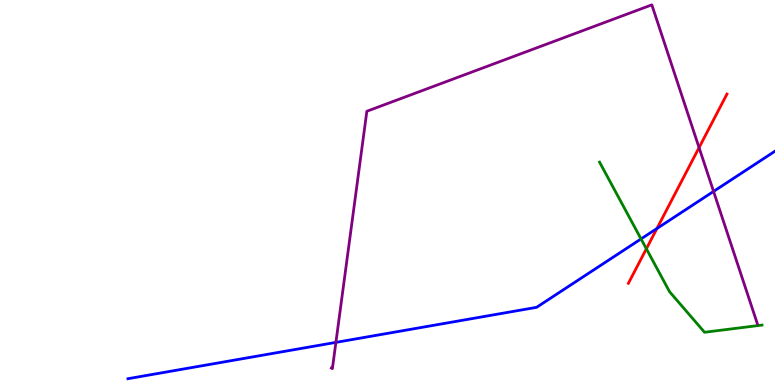[{'lines': ['blue', 'red'], 'intersections': [{'x': 8.48, 'y': 4.06}]}, {'lines': ['green', 'red'], 'intersections': [{'x': 8.34, 'y': 3.54}]}, {'lines': ['purple', 'red'], 'intersections': [{'x': 9.02, 'y': 6.17}]}, {'lines': ['blue', 'green'], 'intersections': [{'x': 8.27, 'y': 3.79}]}, {'lines': ['blue', 'purple'], 'intersections': [{'x': 4.33, 'y': 1.11}, {'x': 9.21, 'y': 5.03}]}, {'lines': ['green', 'purple'], 'intersections': []}]